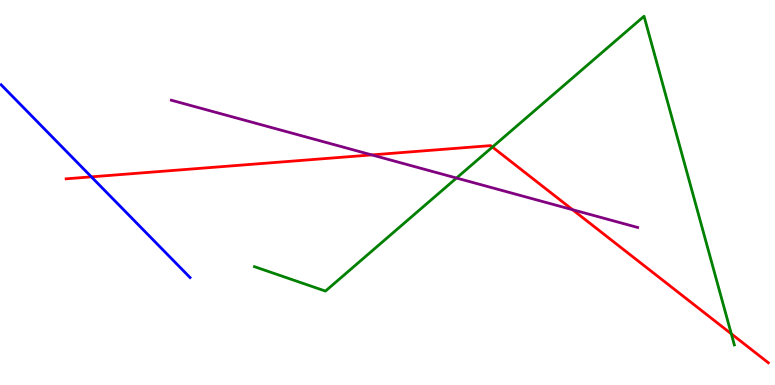[{'lines': ['blue', 'red'], 'intersections': [{'x': 1.18, 'y': 5.41}]}, {'lines': ['green', 'red'], 'intersections': [{'x': 6.35, 'y': 6.18}, {'x': 9.44, 'y': 1.33}]}, {'lines': ['purple', 'red'], 'intersections': [{'x': 4.8, 'y': 5.98}, {'x': 7.39, 'y': 4.55}]}, {'lines': ['blue', 'green'], 'intersections': []}, {'lines': ['blue', 'purple'], 'intersections': []}, {'lines': ['green', 'purple'], 'intersections': [{'x': 5.89, 'y': 5.38}]}]